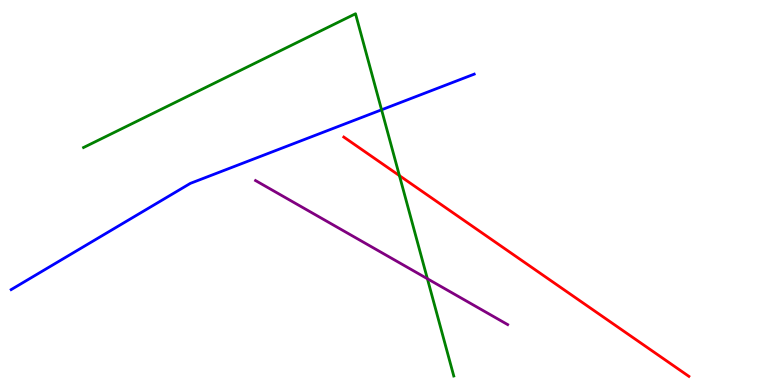[{'lines': ['blue', 'red'], 'intersections': []}, {'lines': ['green', 'red'], 'intersections': [{'x': 5.15, 'y': 5.44}]}, {'lines': ['purple', 'red'], 'intersections': []}, {'lines': ['blue', 'green'], 'intersections': [{'x': 4.92, 'y': 7.15}]}, {'lines': ['blue', 'purple'], 'intersections': []}, {'lines': ['green', 'purple'], 'intersections': [{'x': 5.51, 'y': 2.76}]}]